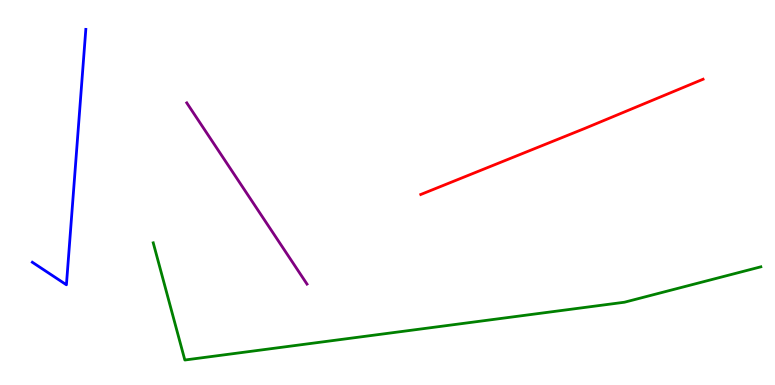[{'lines': ['blue', 'red'], 'intersections': []}, {'lines': ['green', 'red'], 'intersections': []}, {'lines': ['purple', 'red'], 'intersections': []}, {'lines': ['blue', 'green'], 'intersections': []}, {'lines': ['blue', 'purple'], 'intersections': []}, {'lines': ['green', 'purple'], 'intersections': []}]